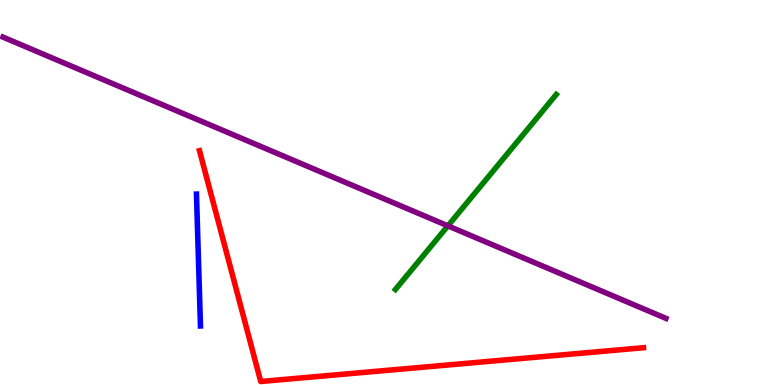[{'lines': ['blue', 'red'], 'intersections': []}, {'lines': ['green', 'red'], 'intersections': []}, {'lines': ['purple', 'red'], 'intersections': []}, {'lines': ['blue', 'green'], 'intersections': []}, {'lines': ['blue', 'purple'], 'intersections': []}, {'lines': ['green', 'purple'], 'intersections': [{'x': 5.78, 'y': 4.13}]}]